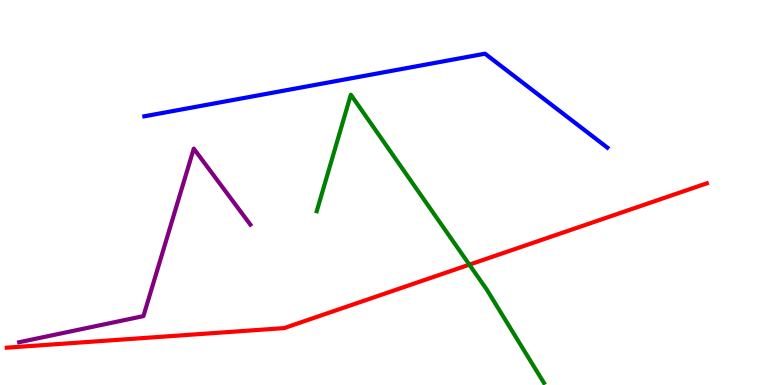[{'lines': ['blue', 'red'], 'intersections': []}, {'lines': ['green', 'red'], 'intersections': [{'x': 6.06, 'y': 3.13}]}, {'lines': ['purple', 'red'], 'intersections': []}, {'lines': ['blue', 'green'], 'intersections': []}, {'lines': ['blue', 'purple'], 'intersections': []}, {'lines': ['green', 'purple'], 'intersections': []}]